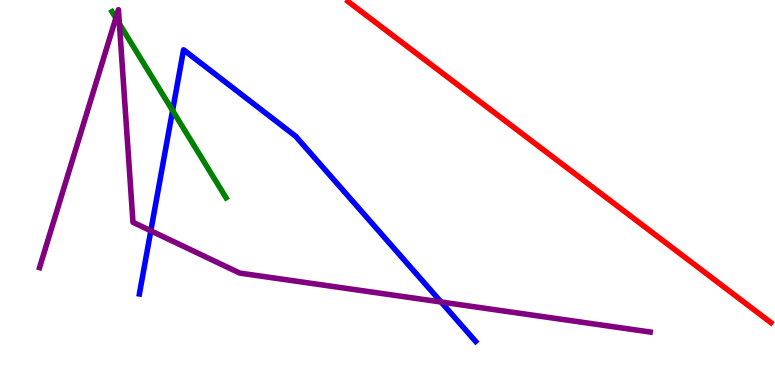[{'lines': ['blue', 'red'], 'intersections': []}, {'lines': ['green', 'red'], 'intersections': []}, {'lines': ['purple', 'red'], 'intersections': []}, {'lines': ['blue', 'green'], 'intersections': [{'x': 2.23, 'y': 7.13}]}, {'lines': ['blue', 'purple'], 'intersections': [{'x': 1.95, 'y': 4.01}, {'x': 5.69, 'y': 2.16}]}, {'lines': ['green', 'purple'], 'intersections': [{'x': 1.5, 'y': 9.53}, {'x': 1.54, 'y': 9.38}]}]